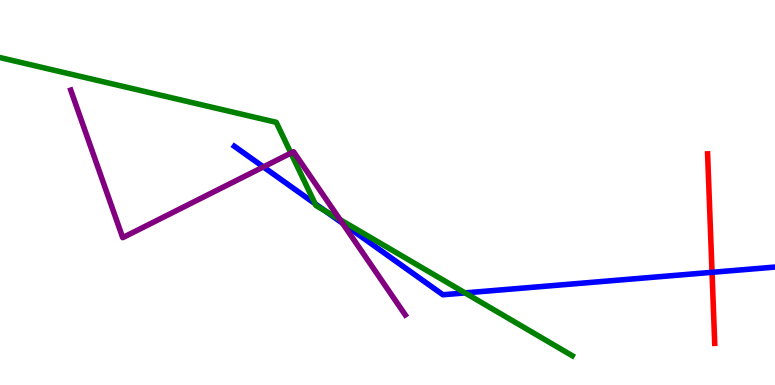[{'lines': ['blue', 'red'], 'intersections': [{'x': 9.19, 'y': 2.93}]}, {'lines': ['green', 'red'], 'intersections': []}, {'lines': ['purple', 'red'], 'intersections': []}, {'lines': ['blue', 'green'], 'intersections': [{'x': 4.07, 'y': 4.71}, {'x': 4.2, 'y': 4.52}, {'x': 6.0, 'y': 2.39}]}, {'lines': ['blue', 'purple'], 'intersections': [{'x': 3.4, 'y': 5.66}, {'x': 4.42, 'y': 4.2}]}, {'lines': ['green', 'purple'], 'intersections': [{'x': 3.75, 'y': 6.02}, {'x': 4.39, 'y': 4.3}]}]